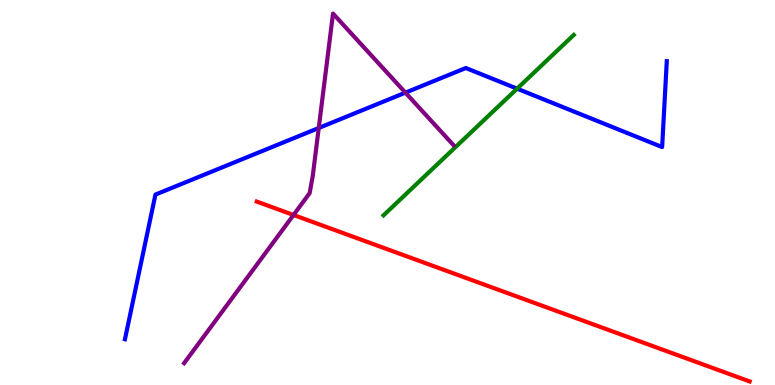[{'lines': ['blue', 'red'], 'intersections': []}, {'lines': ['green', 'red'], 'intersections': []}, {'lines': ['purple', 'red'], 'intersections': [{'x': 3.79, 'y': 4.42}]}, {'lines': ['blue', 'green'], 'intersections': [{'x': 6.67, 'y': 7.7}]}, {'lines': ['blue', 'purple'], 'intersections': [{'x': 4.11, 'y': 6.68}, {'x': 5.23, 'y': 7.59}]}, {'lines': ['green', 'purple'], 'intersections': []}]